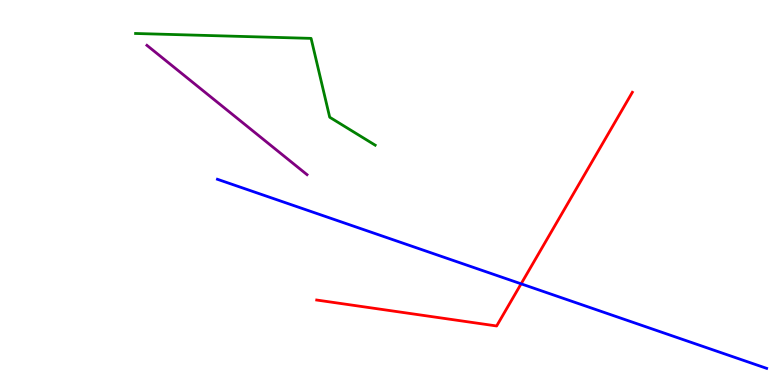[{'lines': ['blue', 'red'], 'intersections': [{'x': 6.72, 'y': 2.63}]}, {'lines': ['green', 'red'], 'intersections': []}, {'lines': ['purple', 'red'], 'intersections': []}, {'lines': ['blue', 'green'], 'intersections': []}, {'lines': ['blue', 'purple'], 'intersections': []}, {'lines': ['green', 'purple'], 'intersections': []}]